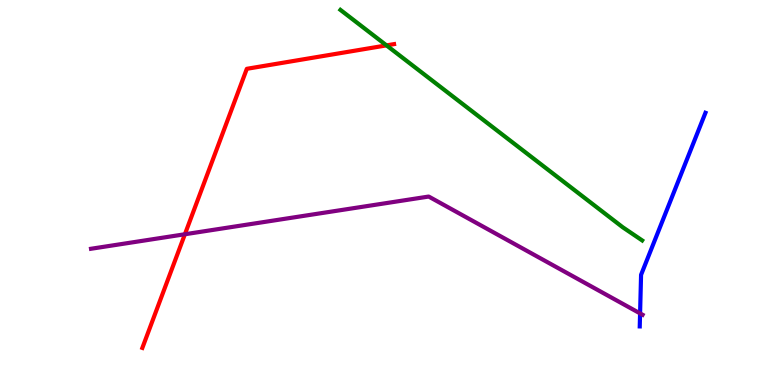[{'lines': ['blue', 'red'], 'intersections': []}, {'lines': ['green', 'red'], 'intersections': [{'x': 4.99, 'y': 8.82}]}, {'lines': ['purple', 'red'], 'intersections': [{'x': 2.39, 'y': 3.92}]}, {'lines': ['blue', 'green'], 'intersections': []}, {'lines': ['blue', 'purple'], 'intersections': [{'x': 8.26, 'y': 1.86}]}, {'lines': ['green', 'purple'], 'intersections': []}]